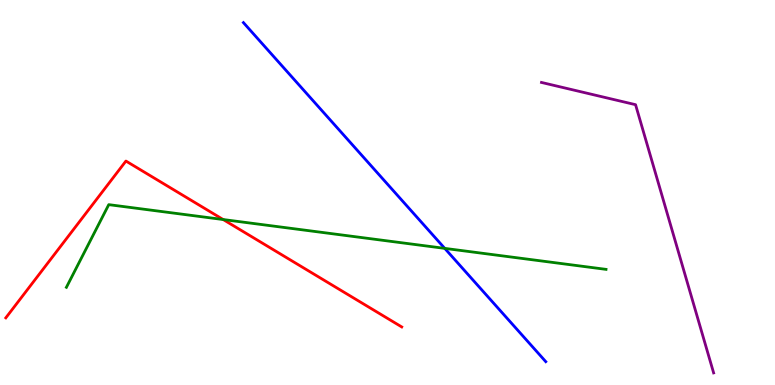[{'lines': ['blue', 'red'], 'intersections': []}, {'lines': ['green', 'red'], 'intersections': [{'x': 2.88, 'y': 4.3}]}, {'lines': ['purple', 'red'], 'intersections': []}, {'lines': ['blue', 'green'], 'intersections': [{'x': 5.74, 'y': 3.55}]}, {'lines': ['blue', 'purple'], 'intersections': []}, {'lines': ['green', 'purple'], 'intersections': []}]